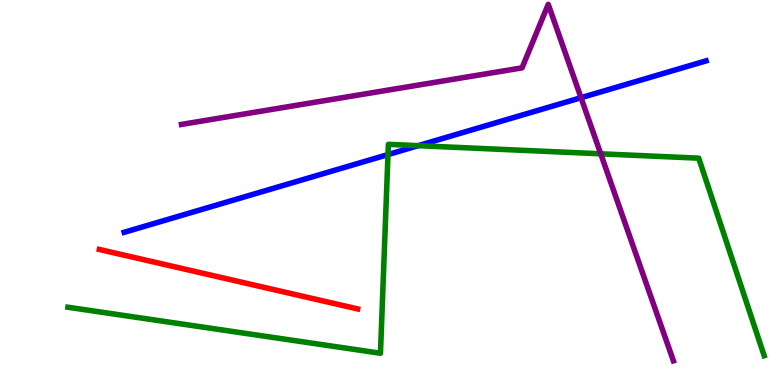[{'lines': ['blue', 'red'], 'intersections': []}, {'lines': ['green', 'red'], 'intersections': []}, {'lines': ['purple', 'red'], 'intersections': []}, {'lines': ['blue', 'green'], 'intersections': [{'x': 5.01, 'y': 5.98}, {'x': 5.4, 'y': 6.22}]}, {'lines': ['blue', 'purple'], 'intersections': [{'x': 7.5, 'y': 7.46}]}, {'lines': ['green', 'purple'], 'intersections': [{'x': 7.75, 'y': 6.01}]}]